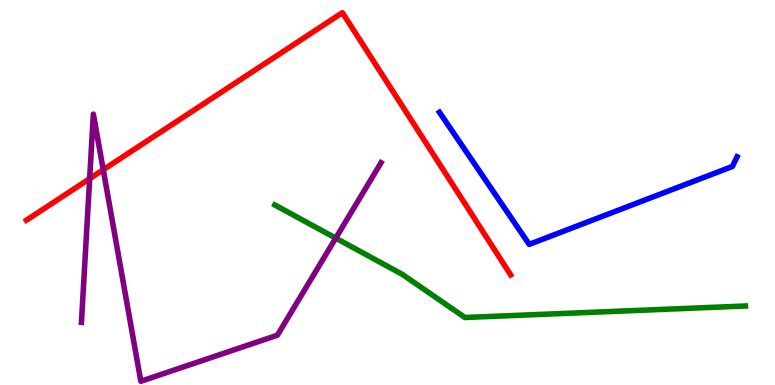[{'lines': ['blue', 'red'], 'intersections': []}, {'lines': ['green', 'red'], 'intersections': []}, {'lines': ['purple', 'red'], 'intersections': [{'x': 1.16, 'y': 5.36}, {'x': 1.33, 'y': 5.59}]}, {'lines': ['blue', 'green'], 'intersections': []}, {'lines': ['blue', 'purple'], 'intersections': []}, {'lines': ['green', 'purple'], 'intersections': [{'x': 4.33, 'y': 3.81}]}]